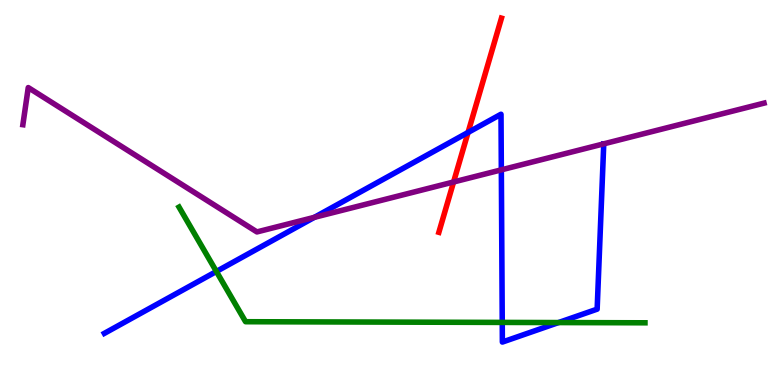[{'lines': ['blue', 'red'], 'intersections': [{'x': 6.04, 'y': 6.56}]}, {'lines': ['green', 'red'], 'intersections': []}, {'lines': ['purple', 'red'], 'intersections': [{'x': 5.85, 'y': 5.27}]}, {'lines': ['blue', 'green'], 'intersections': [{'x': 2.79, 'y': 2.95}, {'x': 6.48, 'y': 1.63}, {'x': 7.21, 'y': 1.62}]}, {'lines': ['blue', 'purple'], 'intersections': [{'x': 4.06, 'y': 4.36}, {'x': 6.47, 'y': 5.59}]}, {'lines': ['green', 'purple'], 'intersections': []}]